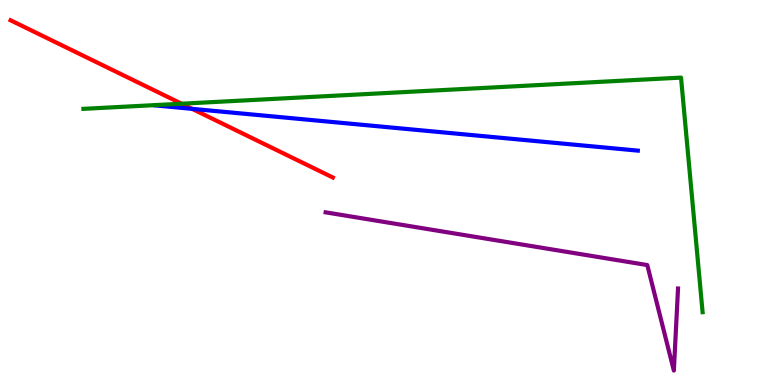[{'lines': ['blue', 'red'], 'intersections': [{'x': 2.48, 'y': 7.17}]}, {'lines': ['green', 'red'], 'intersections': [{'x': 2.34, 'y': 7.31}]}, {'lines': ['purple', 'red'], 'intersections': []}, {'lines': ['blue', 'green'], 'intersections': []}, {'lines': ['blue', 'purple'], 'intersections': []}, {'lines': ['green', 'purple'], 'intersections': []}]